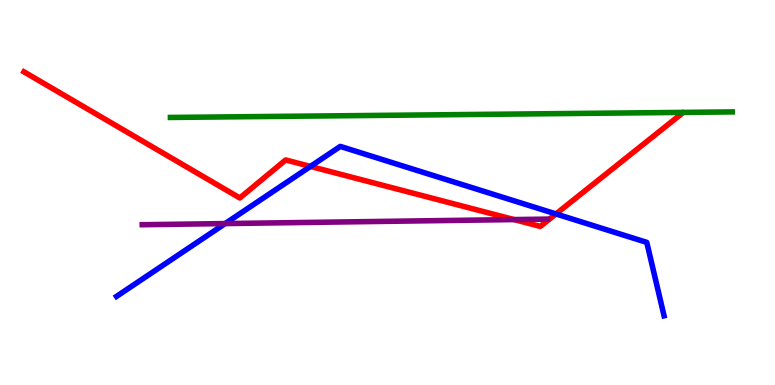[{'lines': ['blue', 'red'], 'intersections': [{'x': 4.01, 'y': 5.68}, {'x': 7.17, 'y': 4.44}]}, {'lines': ['green', 'red'], 'intersections': []}, {'lines': ['purple', 'red'], 'intersections': [{'x': 6.63, 'y': 4.3}]}, {'lines': ['blue', 'green'], 'intersections': []}, {'lines': ['blue', 'purple'], 'intersections': [{'x': 2.91, 'y': 4.19}]}, {'lines': ['green', 'purple'], 'intersections': []}]